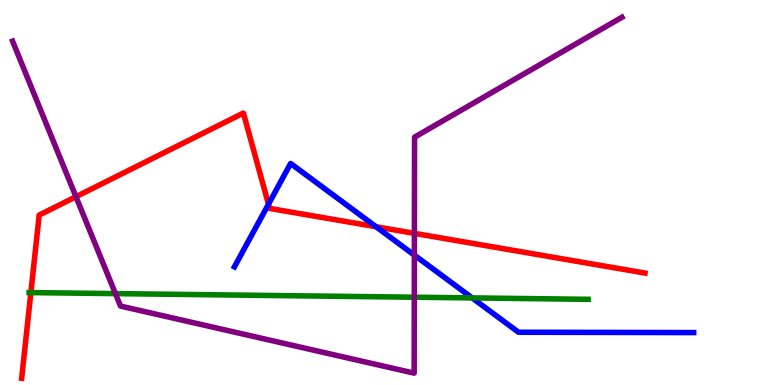[{'lines': ['blue', 'red'], 'intersections': [{'x': 3.46, 'y': 4.7}, {'x': 4.85, 'y': 4.11}]}, {'lines': ['green', 'red'], 'intersections': [{'x': 0.398, 'y': 2.4}]}, {'lines': ['purple', 'red'], 'intersections': [{'x': 0.98, 'y': 4.89}, {'x': 5.35, 'y': 3.94}]}, {'lines': ['blue', 'green'], 'intersections': [{'x': 6.09, 'y': 2.26}]}, {'lines': ['blue', 'purple'], 'intersections': [{'x': 5.35, 'y': 3.37}]}, {'lines': ['green', 'purple'], 'intersections': [{'x': 1.49, 'y': 2.37}, {'x': 5.35, 'y': 2.28}]}]